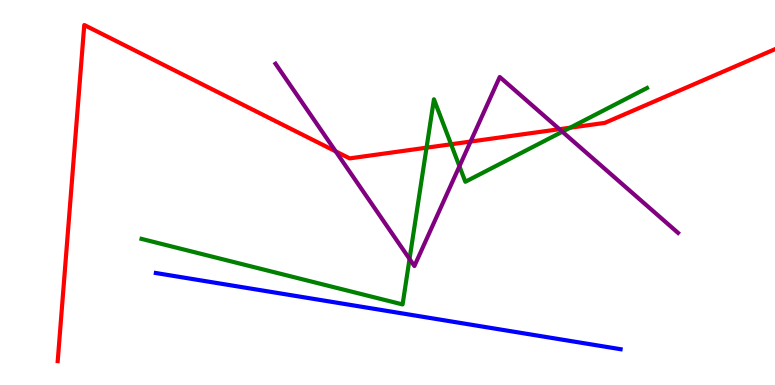[{'lines': ['blue', 'red'], 'intersections': []}, {'lines': ['green', 'red'], 'intersections': [{'x': 5.5, 'y': 6.16}, {'x': 5.82, 'y': 6.25}, {'x': 7.36, 'y': 6.68}]}, {'lines': ['purple', 'red'], 'intersections': [{'x': 4.33, 'y': 6.07}, {'x': 6.07, 'y': 6.32}, {'x': 7.22, 'y': 6.64}]}, {'lines': ['blue', 'green'], 'intersections': []}, {'lines': ['blue', 'purple'], 'intersections': []}, {'lines': ['green', 'purple'], 'intersections': [{'x': 5.28, 'y': 3.27}, {'x': 5.93, 'y': 5.68}, {'x': 7.26, 'y': 6.58}]}]